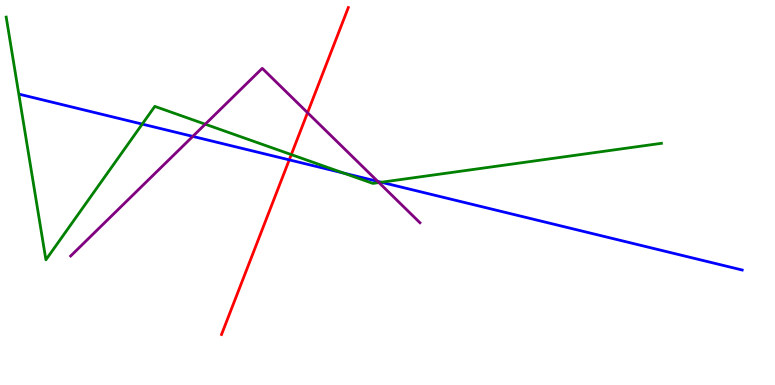[{'lines': ['blue', 'red'], 'intersections': [{'x': 3.73, 'y': 5.85}]}, {'lines': ['green', 'red'], 'intersections': [{'x': 3.76, 'y': 5.98}]}, {'lines': ['purple', 'red'], 'intersections': [{'x': 3.97, 'y': 7.07}]}, {'lines': ['blue', 'green'], 'intersections': [{'x': 1.84, 'y': 6.78}, {'x': 4.43, 'y': 5.5}, {'x': 4.92, 'y': 5.27}]}, {'lines': ['blue', 'purple'], 'intersections': [{'x': 2.49, 'y': 6.46}, {'x': 4.87, 'y': 5.29}]}, {'lines': ['green', 'purple'], 'intersections': [{'x': 2.65, 'y': 6.77}, {'x': 4.89, 'y': 5.26}]}]